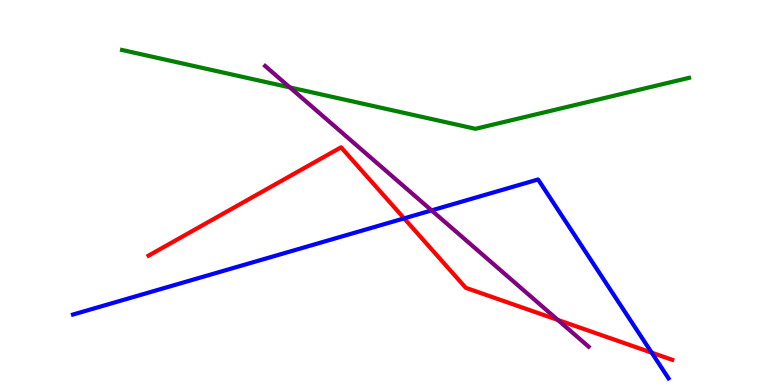[{'lines': ['blue', 'red'], 'intersections': [{'x': 5.21, 'y': 4.33}, {'x': 8.41, 'y': 0.84}]}, {'lines': ['green', 'red'], 'intersections': []}, {'lines': ['purple', 'red'], 'intersections': [{'x': 7.2, 'y': 1.69}]}, {'lines': ['blue', 'green'], 'intersections': []}, {'lines': ['blue', 'purple'], 'intersections': [{'x': 5.57, 'y': 4.53}]}, {'lines': ['green', 'purple'], 'intersections': [{'x': 3.74, 'y': 7.73}]}]